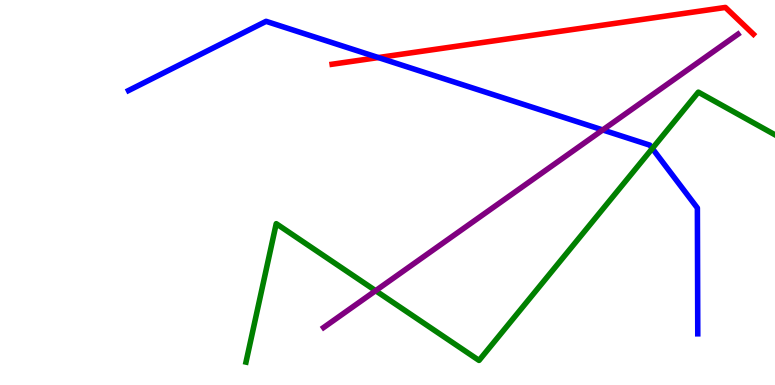[{'lines': ['blue', 'red'], 'intersections': [{'x': 4.88, 'y': 8.51}]}, {'lines': ['green', 'red'], 'intersections': []}, {'lines': ['purple', 'red'], 'intersections': []}, {'lines': ['blue', 'green'], 'intersections': [{'x': 8.42, 'y': 6.14}]}, {'lines': ['blue', 'purple'], 'intersections': [{'x': 7.78, 'y': 6.62}]}, {'lines': ['green', 'purple'], 'intersections': [{'x': 4.85, 'y': 2.45}]}]